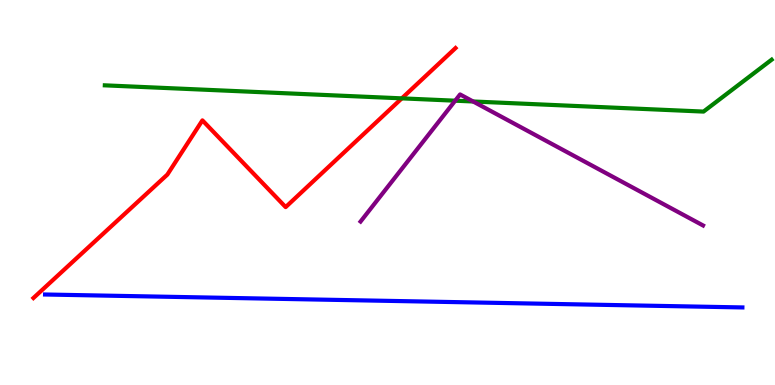[{'lines': ['blue', 'red'], 'intersections': []}, {'lines': ['green', 'red'], 'intersections': [{'x': 5.18, 'y': 7.45}]}, {'lines': ['purple', 'red'], 'intersections': []}, {'lines': ['blue', 'green'], 'intersections': []}, {'lines': ['blue', 'purple'], 'intersections': []}, {'lines': ['green', 'purple'], 'intersections': [{'x': 5.87, 'y': 7.38}, {'x': 6.1, 'y': 7.36}]}]